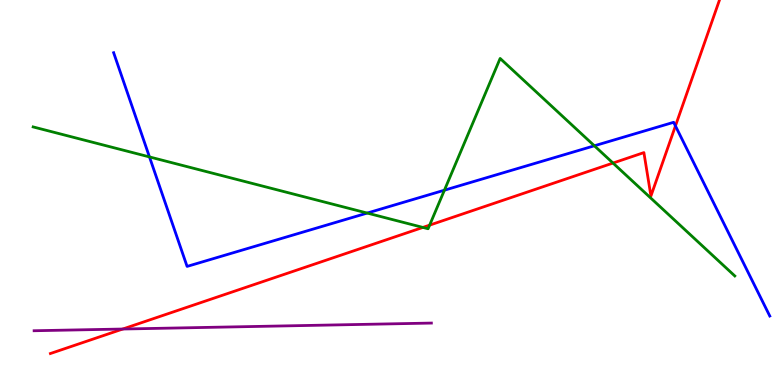[{'lines': ['blue', 'red'], 'intersections': [{'x': 8.72, 'y': 6.73}]}, {'lines': ['green', 'red'], 'intersections': [{'x': 5.46, 'y': 4.09}, {'x': 5.54, 'y': 4.15}, {'x': 7.91, 'y': 5.76}]}, {'lines': ['purple', 'red'], 'intersections': [{'x': 1.58, 'y': 1.45}]}, {'lines': ['blue', 'green'], 'intersections': [{'x': 1.93, 'y': 5.92}, {'x': 4.74, 'y': 4.47}, {'x': 5.73, 'y': 5.06}, {'x': 7.67, 'y': 6.21}]}, {'lines': ['blue', 'purple'], 'intersections': []}, {'lines': ['green', 'purple'], 'intersections': []}]